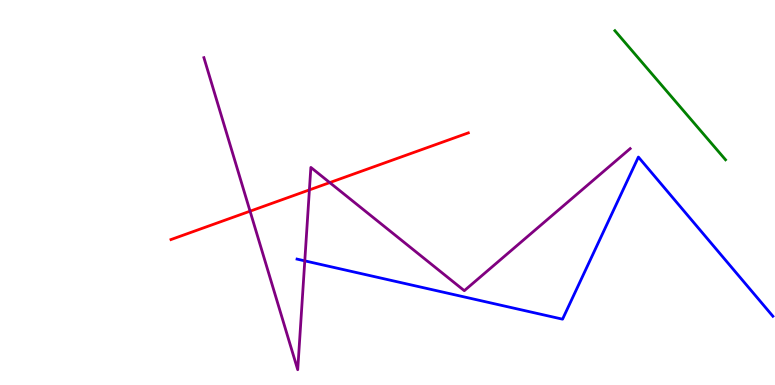[{'lines': ['blue', 'red'], 'intersections': []}, {'lines': ['green', 'red'], 'intersections': []}, {'lines': ['purple', 'red'], 'intersections': [{'x': 3.23, 'y': 4.51}, {'x': 3.99, 'y': 5.07}, {'x': 4.25, 'y': 5.26}]}, {'lines': ['blue', 'green'], 'intersections': []}, {'lines': ['blue', 'purple'], 'intersections': [{'x': 3.93, 'y': 3.22}]}, {'lines': ['green', 'purple'], 'intersections': []}]